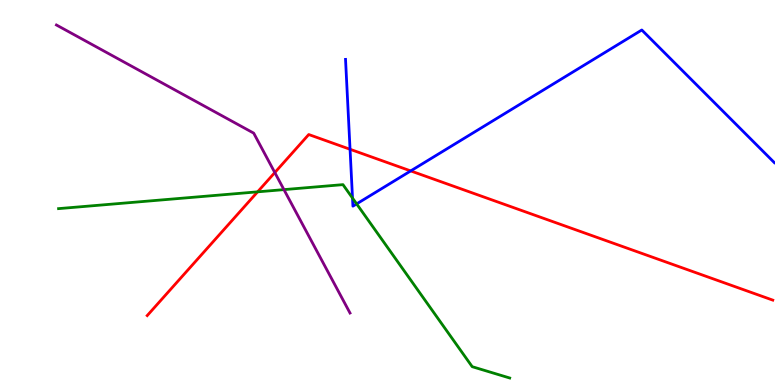[{'lines': ['blue', 'red'], 'intersections': [{'x': 4.52, 'y': 6.12}, {'x': 5.3, 'y': 5.56}]}, {'lines': ['green', 'red'], 'intersections': [{'x': 3.32, 'y': 5.02}]}, {'lines': ['purple', 'red'], 'intersections': [{'x': 3.55, 'y': 5.52}]}, {'lines': ['blue', 'green'], 'intersections': [{'x': 4.55, 'y': 4.86}, {'x': 4.6, 'y': 4.7}]}, {'lines': ['blue', 'purple'], 'intersections': []}, {'lines': ['green', 'purple'], 'intersections': [{'x': 3.66, 'y': 5.07}]}]